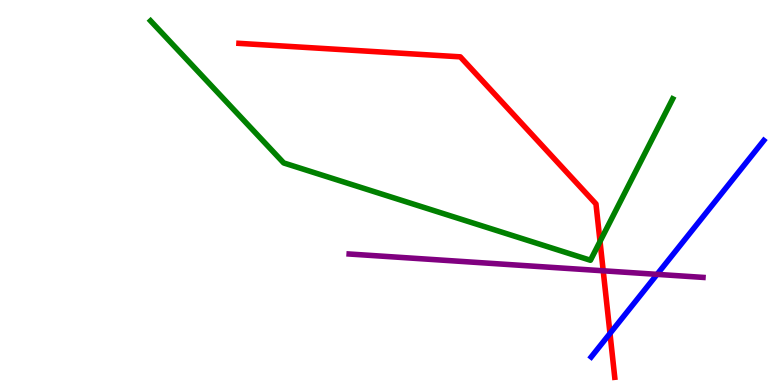[{'lines': ['blue', 'red'], 'intersections': [{'x': 7.87, 'y': 1.34}]}, {'lines': ['green', 'red'], 'intersections': [{'x': 7.74, 'y': 3.73}]}, {'lines': ['purple', 'red'], 'intersections': [{'x': 7.78, 'y': 2.97}]}, {'lines': ['blue', 'green'], 'intersections': []}, {'lines': ['blue', 'purple'], 'intersections': [{'x': 8.48, 'y': 2.87}]}, {'lines': ['green', 'purple'], 'intersections': []}]